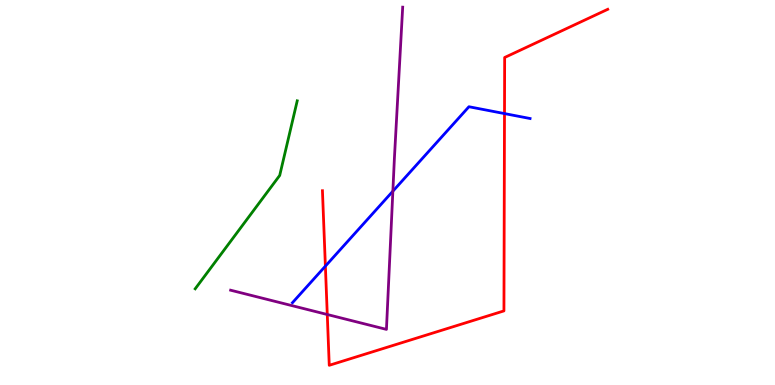[{'lines': ['blue', 'red'], 'intersections': [{'x': 4.2, 'y': 3.09}, {'x': 6.51, 'y': 7.05}]}, {'lines': ['green', 'red'], 'intersections': []}, {'lines': ['purple', 'red'], 'intersections': [{'x': 4.22, 'y': 1.83}]}, {'lines': ['blue', 'green'], 'intersections': []}, {'lines': ['blue', 'purple'], 'intersections': [{'x': 5.07, 'y': 5.03}]}, {'lines': ['green', 'purple'], 'intersections': []}]